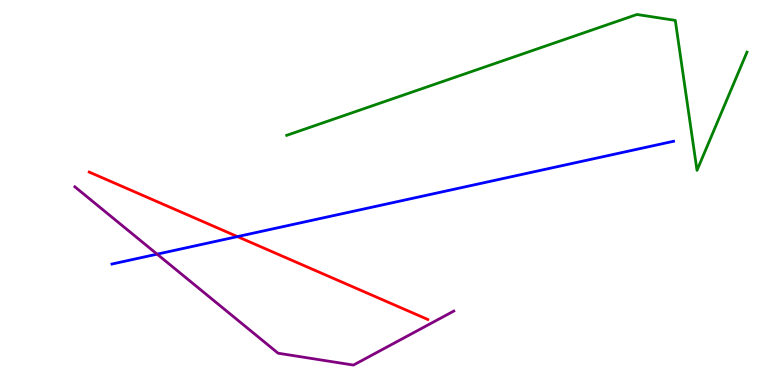[{'lines': ['blue', 'red'], 'intersections': [{'x': 3.06, 'y': 3.85}]}, {'lines': ['green', 'red'], 'intersections': []}, {'lines': ['purple', 'red'], 'intersections': []}, {'lines': ['blue', 'green'], 'intersections': []}, {'lines': ['blue', 'purple'], 'intersections': [{'x': 2.03, 'y': 3.4}]}, {'lines': ['green', 'purple'], 'intersections': []}]